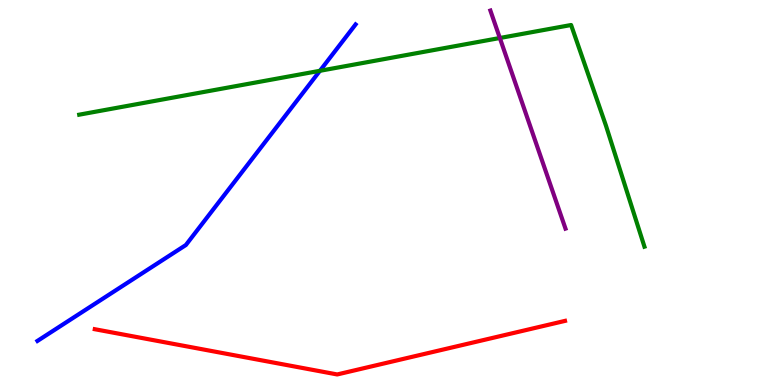[{'lines': ['blue', 'red'], 'intersections': []}, {'lines': ['green', 'red'], 'intersections': []}, {'lines': ['purple', 'red'], 'intersections': []}, {'lines': ['blue', 'green'], 'intersections': [{'x': 4.13, 'y': 8.16}]}, {'lines': ['blue', 'purple'], 'intersections': []}, {'lines': ['green', 'purple'], 'intersections': [{'x': 6.45, 'y': 9.01}]}]